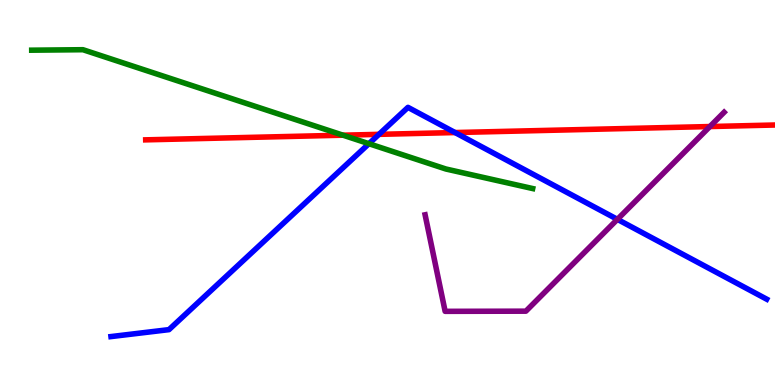[{'lines': ['blue', 'red'], 'intersections': [{'x': 4.89, 'y': 6.51}, {'x': 5.87, 'y': 6.56}]}, {'lines': ['green', 'red'], 'intersections': [{'x': 4.43, 'y': 6.49}]}, {'lines': ['purple', 'red'], 'intersections': [{'x': 9.16, 'y': 6.71}]}, {'lines': ['blue', 'green'], 'intersections': [{'x': 4.76, 'y': 6.27}]}, {'lines': ['blue', 'purple'], 'intersections': [{'x': 7.97, 'y': 4.3}]}, {'lines': ['green', 'purple'], 'intersections': []}]